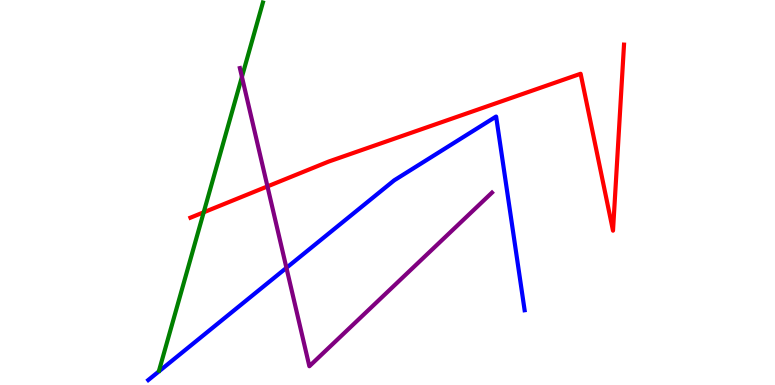[{'lines': ['blue', 'red'], 'intersections': []}, {'lines': ['green', 'red'], 'intersections': [{'x': 2.63, 'y': 4.49}]}, {'lines': ['purple', 'red'], 'intersections': [{'x': 3.45, 'y': 5.16}]}, {'lines': ['blue', 'green'], 'intersections': []}, {'lines': ['blue', 'purple'], 'intersections': [{'x': 3.7, 'y': 3.04}]}, {'lines': ['green', 'purple'], 'intersections': [{'x': 3.12, 'y': 8.0}]}]